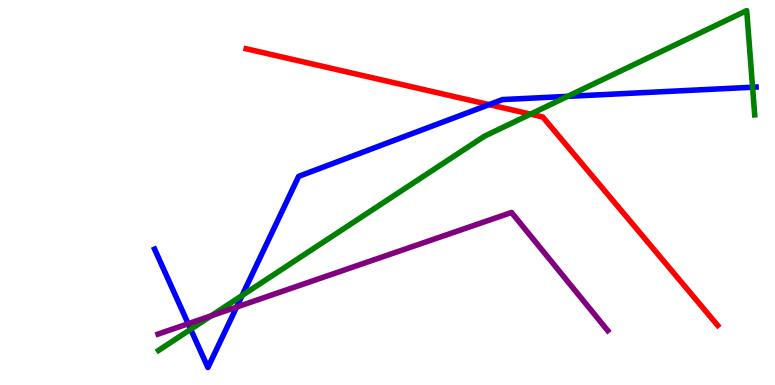[{'lines': ['blue', 'red'], 'intersections': [{'x': 6.31, 'y': 7.28}]}, {'lines': ['green', 'red'], 'intersections': [{'x': 6.85, 'y': 7.04}]}, {'lines': ['purple', 'red'], 'intersections': []}, {'lines': ['blue', 'green'], 'intersections': [{'x': 2.46, 'y': 1.45}, {'x': 3.12, 'y': 2.32}, {'x': 7.32, 'y': 7.5}, {'x': 9.71, 'y': 7.73}]}, {'lines': ['blue', 'purple'], 'intersections': [{'x': 2.43, 'y': 1.59}, {'x': 3.05, 'y': 2.02}]}, {'lines': ['green', 'purple'], 'intersections': [{'x': 2.72, 'y': 1.8}]}]